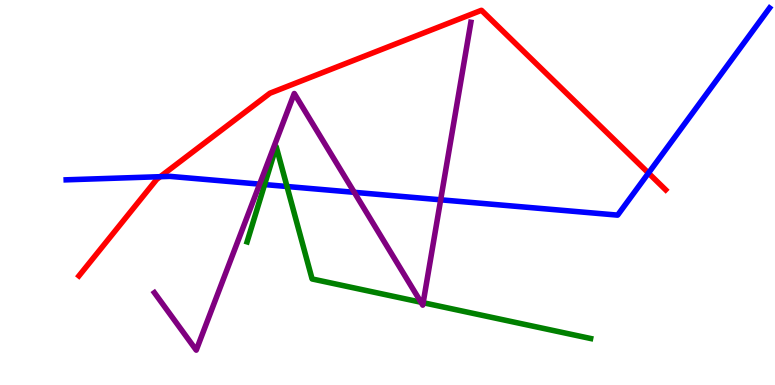[{'lines': ['blue', 'red'], 'intersections': [{'x': 2.07, 'y': 5.41}, {'x': 8.37, 'y': 5.5}]}, {'lines': ['green', 'red'], 'intersections': []}, {'lines': ['purple', 'red'], 'intersections': []}, {'lines': ['blue', 'green'], 'intersections': [{'x': 3.41, 'y': 5.21}, {'x': 3.7, 'y': 5.16}]}, {'lines': ['blue', 'purple'], 'intersections': [{'x': 3.35, 'y': 5.22}, {'x': 4.57, 'y': 5.0}, {'x': 5.69, 'y': 4.81}]}, {'lines': ['green', 'purple'], 'intersections': [{'x': 5.43, 'y': 2.15}, {'x': 5.46, 'y': 2.14}]}]